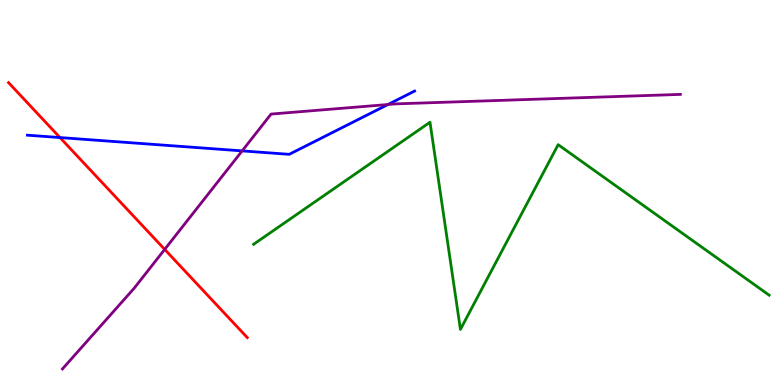[{'lines': ['blue', 'red'], 'intersections': [{'x': 0.774, 'y': 6.43}]}, {'lines': ['green', 'red'], 'intersections': []}, {'lines': ['purple', 'red'], 'intersections': [{'x': 2.13, 'y': 3.52}]}, {'lines': ['blue', 'green'], 'intersections': []}, {'lines': ['blue', 'purple'], 'intersections': [{'x': 3.12, 'y': 6.08}, {'x': 5.01, 'y': 7.29}]}, {'lines': ['green', 'purple'], 'intersections': []}]